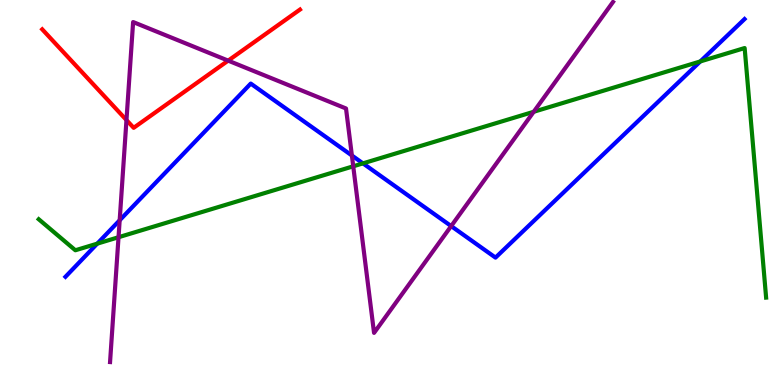[{'lines': ['blue', 'red'], 'intersections': []}, {'lines': ['green', 'red'], 'intersections': []}, {'lines': ['purple', 'red'], 'intersections': [{'x': 1.63, 'y': 6.88}, {'x': 2.94, 'y': 8.43}]}, {'lines': ['blue', 'green'], 'intersections': [{'x': 1.25, 'y': 3.67}, {'x': 4.68, 'y': 5.76}, {'x': 9.04, 'y': 8.4}]}, {'lines': ['blue', 'purple'], 'intersections': [{'x': 1.54, 'y': 4.28}, {'x': 4.54, 'y': 5.96}, {'x': 5.82, 'y': 4.13}]}, {'lines': ['green', 'purple'], 'intersections': [{'x': 1.53, 'y': 3.84}, {'x': 4.56, 'y': 5.68}, {'x': 6.89, 'y': 7.1}]}]